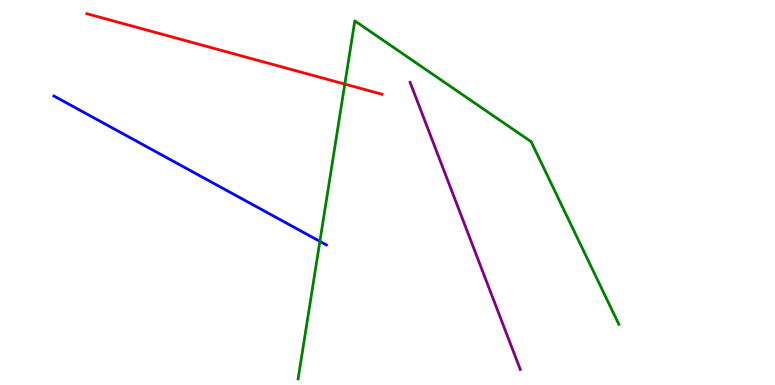[{'lines': ['blue', 'red'], 'intersections': []}, {'lines': ['green', 'red'], 'intersections': [{'x': 4.45, 'y': 7.82}]}, {'lines': ['purple', 'red'], 'intersections': []}, {'lines': ['blue', 'green'], 'intersections': [{'x': 4.13, 'y': 3.73}]}, {'lines': ['blue', 'purple'], 'intersections': []}, {'lines': ['green', 'purple'], 'intersections': []}]